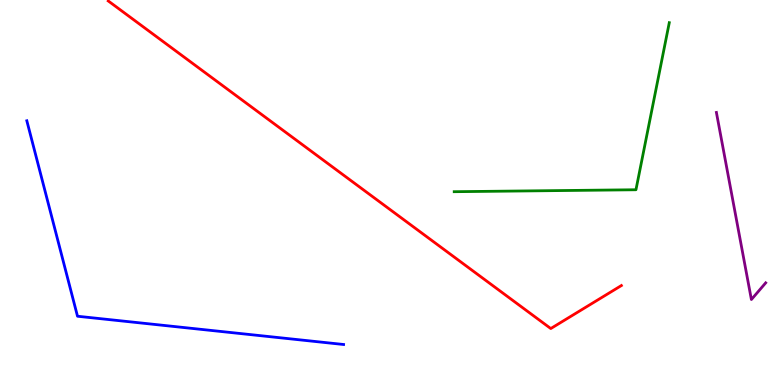[{'lines': ['blue', 'red'], 'intersections': []}, {'lines': ['green', 'red'], 'intersections': []}, {'lines': ['purple', 'red'], 'intersections': []}, {'lines': ['blue', 'green'], 'intersections': []}, {'lines': ['blue', 'purple'], 'intersections': []}, {'lines': ['green', 'purple'], 'intersections': []}]